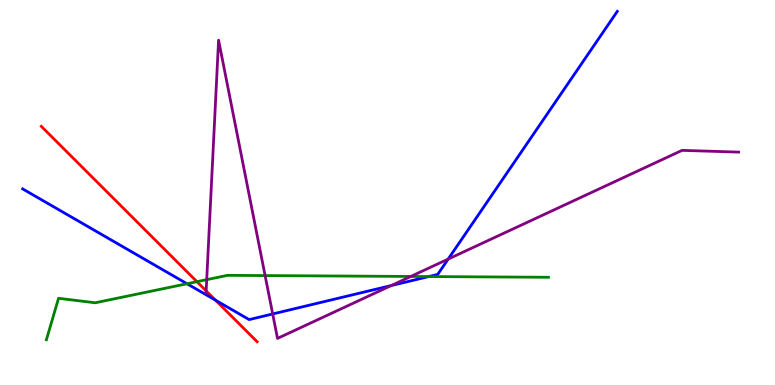[{'lines': ['blue', 'red'], 'intersections': [{'x': 2.78, 'y': 2.2}]}, {'lines': ['green', 'red'], 'intersections': [{'x': 2.54, 'y': 2.68}]}, {'lines': ['purple', 'red'], 'intersections': [{'x': 2.66, 'y': 2.45}]}, {'lines': ['blue', 'green'], 'intersections': [{'x': 2.41, 'y': 2.63}, {'x': 5.53, 'y': 2.82}]}, {'lines': ['blue', 'purple'], 'intersections': [{'x': 3.52, 'y': 1.85}, {'x': 5.05, 'y': 2.58}, {'x': 5.78, 'y': 3.27}]}, {'lines': ['green', 'purple'], 'intersections': [{'x': 2.67, 'y': 2.74}, {'x': 3.42, 'y': 2.84}, {'x': 5.3, 'y': 2.82}]}]